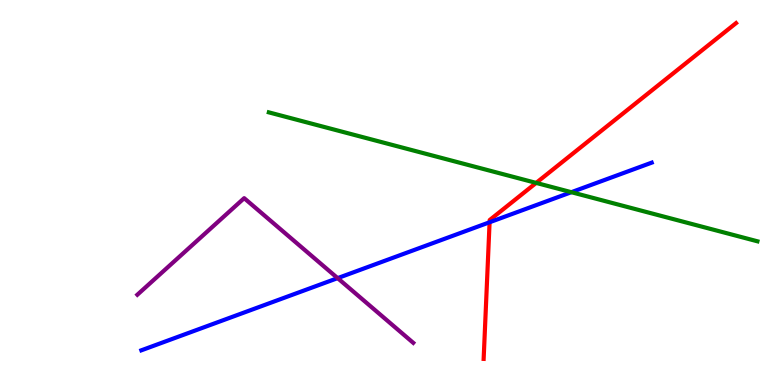[{'lines': ['blue', 'red'], 'intersections': [{'x': 6.32, 'y': 4.23}]}, {'lines': ['green', 'red'], 'intersections': [{'x': 6.92, 'y': 5.25}]}, {'lines': ['purple', 'red'], 'intersections': []}, {'lines': ['blue', 'green'], 'intersections': [{'x': 7.37, 'y': 5.01}]}, {'lines': ['blue', 'purple'], 'intersections': [{'x': 4.36, 'y': 2.78}]}, {'lines': ['green', 'purple'], 'intersections': []}]